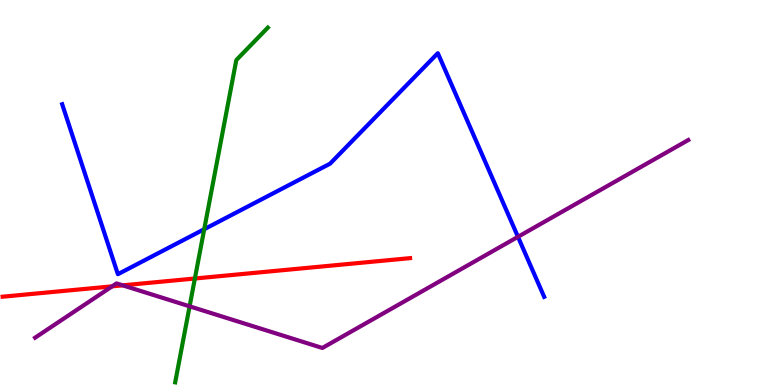[{'lines': ['blue', 'red'], 'intersections': []}, {'lines': ['green', 'red'], 'intersections': [{'x': 2.51, 'y': 2.77}]}, {'lines': ['purple', 'red'], 'intersections': [{'x': 1.45, 'y': 2.56}, {'x': 1.58, 'y': 2.59}]}, {'lines': ['blue', 'green'], 'intersections': [{'x': 2.64, 'y': 4.05}]}, {'lines': ['blue', 'purple'], 'intersections': [{'x': 6.68, 'y': 3.85}]}, {'lines': ['green', 'purple'], 'intersections': [{'x': 2.45, 'y': 2.04}]}]